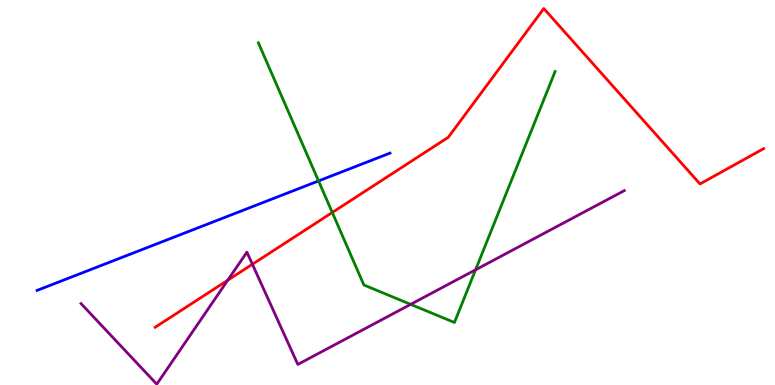[{'lines': ['blue', 'red'], 'intersections': []}, {'lines': ['green', 'red'], 'intersections': [{'x': 4.29, 'y': 4.48}]}, {'lines': ['purple', 'red'], 'intersections': [{'x': 2.94, 'y': 2.72}, {'x': 3.26, 'y': 3.14}]}, {'lines': ['blue', 'green'], 'intersections': [{'x': 4.11, 'y': 5.3}]}, {'lines': ['blue', 'purple'], 'intersections': []}, {'lines': ['green', 'purple'], 'intersections': [{'x': 5.3, 'y': 2.09}, {'x': 6.14, 'y': 2.99}]}]